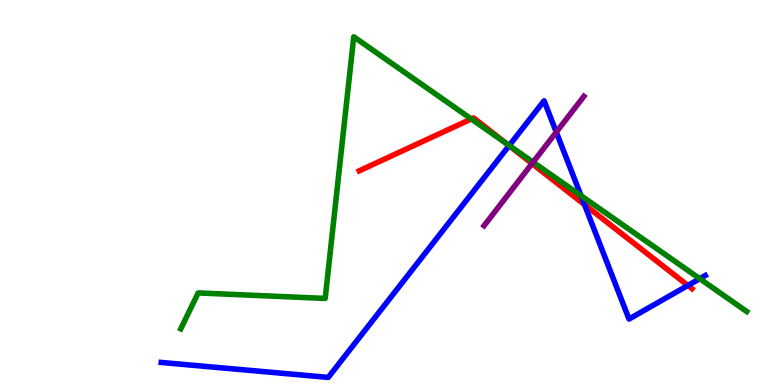[{'lines': ['blue', 'red'], 'intersections': [{'x': 6.57, 'y': 6.22}, {'x': 7.54, 'y': 4.69}, {'x': 8.88, 'y': 2.59}]}, {'lines': ['green', 'red'], 'intersections': [{'x': 6.08, 'y': 6.91}, {'x': 6.53, 'y': 6.28}]}, {'lines': ['purple', 'red'], 'intersections': [{'x': 6.86, 'y': 5.75}]}, {'lines': ['blue', 'green'], 'intersections': [{'x': 6.57, 'y': 6.22}, {'x': 7.5, 'y': 4.92}, {'x': 9.03, 'y': 2.76}]}, {'lines': ['blue', 'purple'], 'intersections': [{'x': 7.18, 'y': 6.57}]}, {'lines': ['green', 'purple'], 'intersections': [{'x': 6.88, 'y': 5.79}]}]